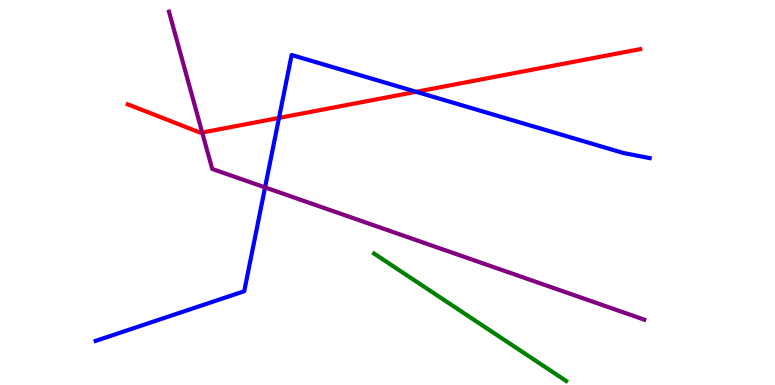[{'lines': ['blue', 'red'], 'intersections': [{'x': 3.6, 'y': 6.94}, {'x': 5.37, 'y': 7.62}]}, {'lines': ['green', 'red'], 'intersections': []}, {'lines': ['purple', 'red'], 'intersections': [{'x': 2.61, 'y': 6.56}]}, {'lines': ['blue', 'green'], 'intersections': []}, {'lines': ['blue', 'purple'], 'intersections': [{'x': 3.42, 'y': 5.13}]}, {'lines': ['green', 'purple'], 'intersections': []}]